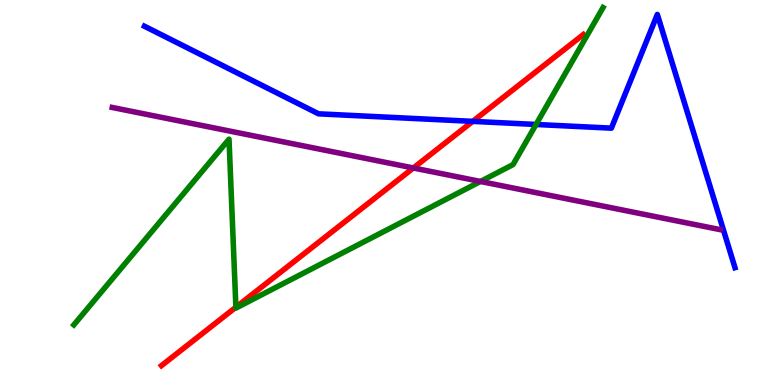[{'lines': ['blue', 'red'], 'intersections': [{'x': 6.1, 'y': 6.85}]}, {'lines': ['green', 'red'], 'intersections': [{'x': 3.04, 'y': 2.02}]}, {'lines': ['purple', 'red'], 'intersections': [{'x': 5.33, 'y': 5.64}]}, {'lines': ['blue', 'green'], 'intersections': [{'x': 6.92, 'y': 6.77}]}, {'lines': ['blue', 'purple'], 'intersections': []}, {'lines': ['green', 'purple'], 'intersections': [{'x': 6.2, 'y': 5.29}]}]